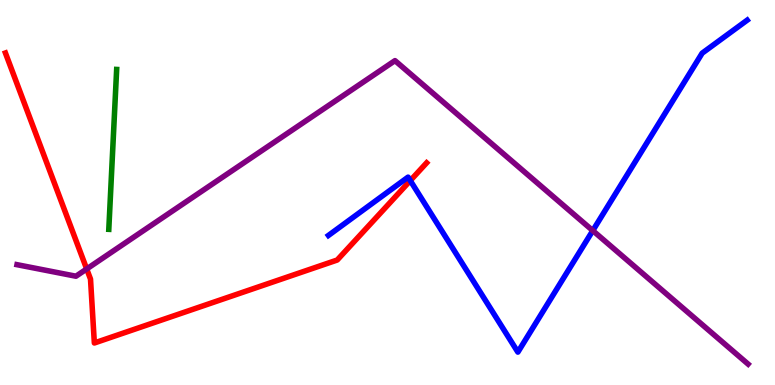[{'lines': ['blue', 'red'], 'intersections': [{'x': 5.29, 'y': 5.31}]}, {'lines': ['green', 'red'], 'intersections': []}, {'lines': ['purple', 'red'], 'intersections': [{'x': 1.12, 'y': 3.01}]}, {'lines': ['blue', 'green'], 'intersections': []}, {'lines': ['blue', 'purple'], 'intersections': [{'x': 7.65, 'y': 4.01}]}, {'lines': ['green', 'purple'], 'intersections': []}]